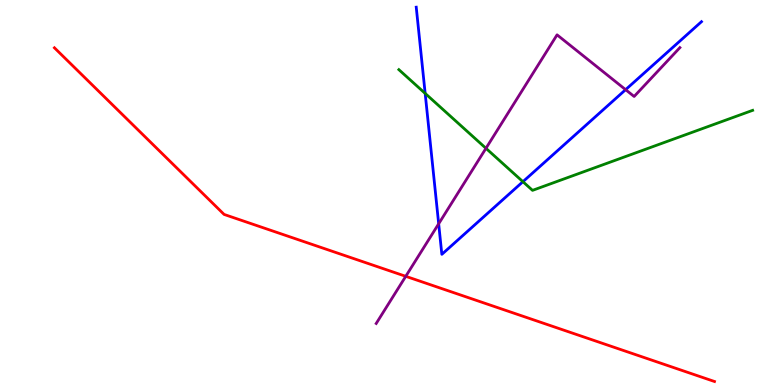[{'lines': ['blue', 'red'], 'intersections': []}, {'lines': ['green', 'red'], 'intersections': []}, {'lines': ['purple', 'red'], 'intersections': [{'x': 5.24, 'y': 2.82}]}, {'lines': ['blue', 'green'], 'intersections': [{'x': 5.49, 'y': 7.57}, {'x': 6.75, 'y': 5.28}]}, {'lines': ['blue', 'purple'], 'intersections': [{'x': 5.66, 'y': 4.19}, {'x': 8.07, 'y': 7.67}]}, {'lines': ['green', 'purple'], 'intersections': [{'x': 6.27, 'y': 6.15}]}]